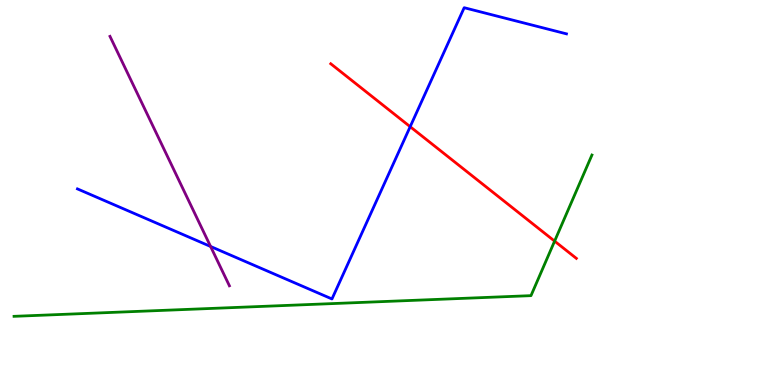[{'lines': ['blue', 'red'], 'intersections': [{'x': 5.29, 'y': 6.71}]}, {'lines': ['green', 'red'], 'intersections': [{'x': 7.16, 'y': 3.74}]}, {'lines': ['purple', 'red'], 'intersections': []}, {'lines': ['blue', 'green'], 'intersections': []}, {'lines': ['blue', 'purple'], 'intersections': [{'x': 2.72, 'y': 3.6}]}, {'lines': ['green', 'purple'], 'intersections': []}]